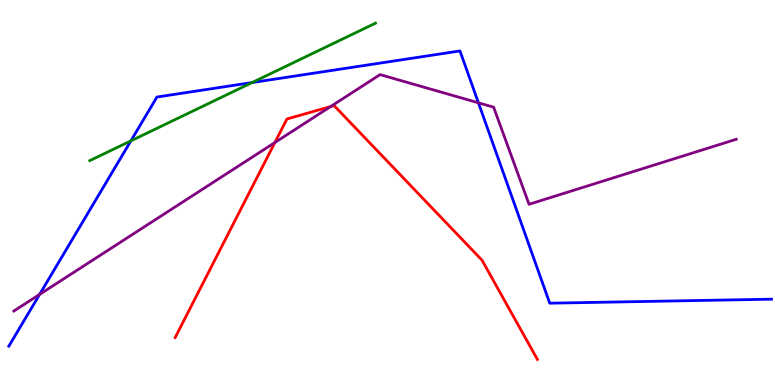[{'lines': ['blue', 'red'], 'intersections': []}, {'lines': ['green', 'red'], 'intersections': []}, {'lines': ['purple', 'red'], 'intersections': [{'x': 3.55, 'y': 6.3}, {'x': 4.27, 'y': 7.23}]}, {'lines': ['blue', 'green'], 'intersections': [{'x': 1.69, 'y': 6.34}, {'x': 3.25, 'y': 7.86}]}, {'lines': ['blue', 'purple'], 'intersections': [{'x': 0.511, 'y': 2.35}, {'x': 6.17, 'y': 7.33}]}, {'lines': ['green', 'purple'], 'intersections': []}]